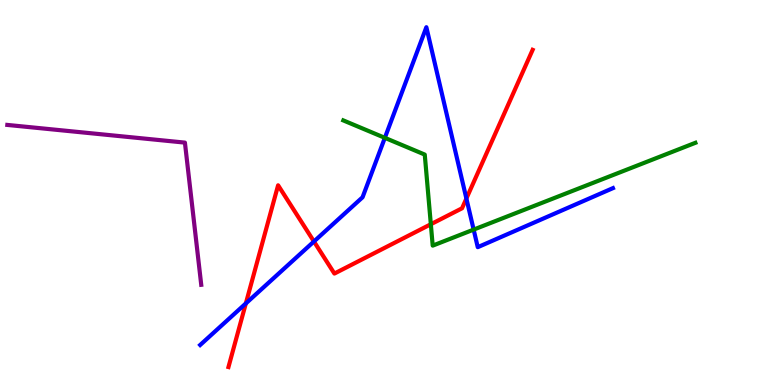[{'lines': ['blue', 'red'], 'intersections': [{'x': 3.17, 'y': 2.12}, {'x': 4.05, 'y': 3.73}, {'x': 6.02, 'y': 4.84}]}, {'lines': ['green', 'red'], 'intersections': [{'x': 5.56, 'y': 4.18}]}, {'lines': ['purple', 'red'], 'intersections': []}, {'lines': ['blue', 'green'], 'intersections': [{'x': 4.97, 'y': 6.42}, {'x': 6.11, 'y': 4.04}]}, {'lines': ['blue', 'purple'], 'intersections': []}, {'lines': ['green', 'purple'], 'intersections': []}]